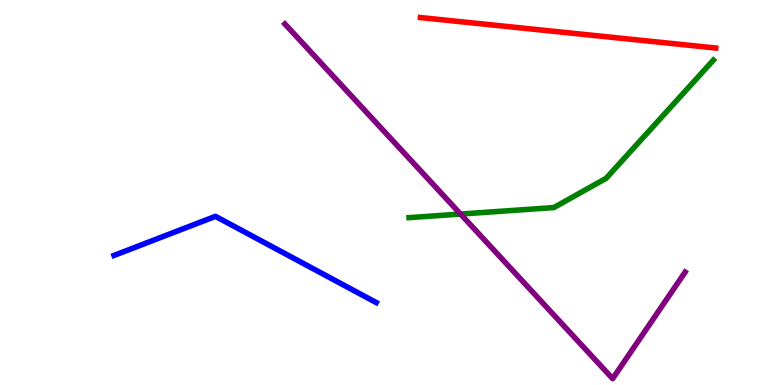[{'lines': ['blue', 'red'], 'intersections': []}, {'lines': ['green', 'red'], 'intersections': []}, {'lines': ['purple', 'red'], 'intersections': []}, {'lines': ['blue', 'green'], 'intersections': []}, {'lines': ['blue', 'purple'], 'intersections': []}, {'lines': ['green', 'purple'], 'intersections': [{'x': 5.94, 'y': 4.44}]}]